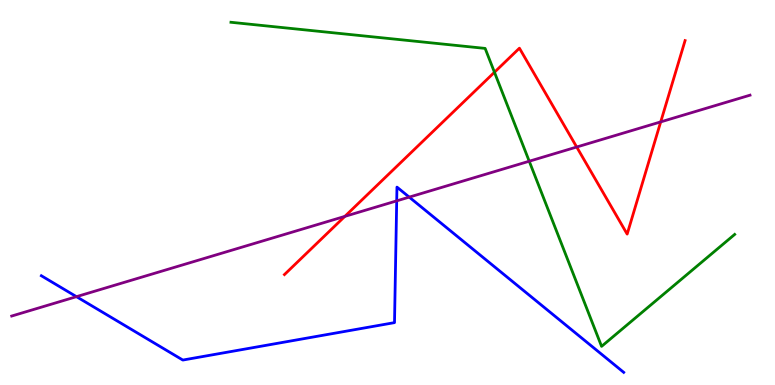[{'lines': ['blue', 'red'], 'intersections': []}, {'lines': ['green', 'red'], 'intersections': [{'x': 6.38, 'y': 8.12}]}, {'lines': ['purple', 'red'], 'intersections': [{'x': 4.45, 'y': 4.38}, {'x': 7.44, 'y': 6.18}, {'x': 8.53, 'y': 6.83}]}, {'lines': ['blue', 'green'], 'intersections': []}, {'lines': ['blue', 'purple'], 'intersections': [{'x': 0.987, 'y': 2.29}, {'x': 5.12, 'y': 4.78}, {'x': 5.28, 'y': 4.88}]}, {'lines': ['green', 'purple'], 'intersections': [{'x': 6.83, 'y': 5.81}]}]